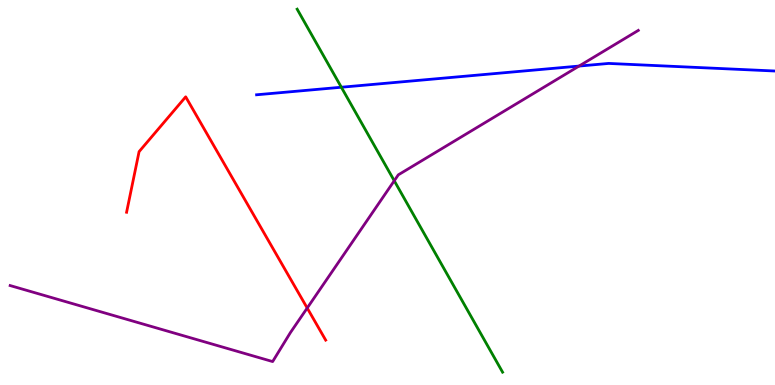[{'lines': ['blue', 'red'], 'intersections': []}, {'lines': ['green', 'red'], 'intersections': []}, {'lines': ['purple', 'red'], 'intersections': [{'x': 3.96, 'y': 2.0}]}, {'lines': ['blue', 'green'], 'intersections': [{'x': 4.4, 'y': 7.73}]}, {'lines': ['blue', 'purple'], 'intersections': [{'x': 7.47, 'y': 8.28}]}, {'lines': ['green', 'purple'], 'intersections': [{'x': 5.09, 'y': 5.31}]}]